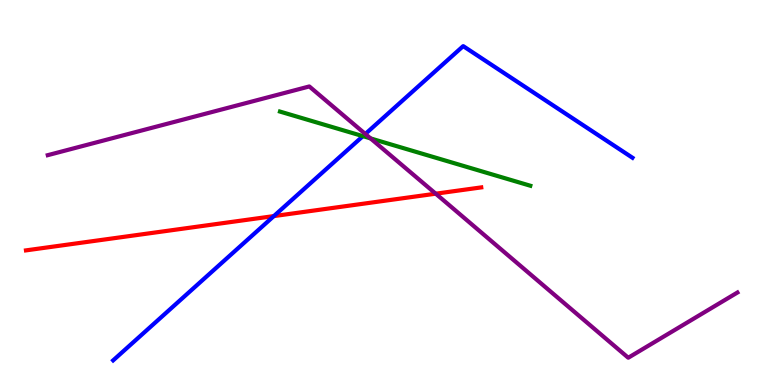[{'lines': ['blue', 'red'], 'intersections': [{'x': 3.53, 'y': 4.39}]}, {'lines': ['green', 'red'], 'intersections': []}, {'lines': ['purple', 'red'], 'intersections': [{'x': 5.62, 'y': 4.97}]}, {'lines': ['blue', 'green'], 'intersections': [{'x': 4.68, 'y': 6.46}]}, {'lines': ['blue', 'purple'], 'intersections': [{'x': 4.71, 'y': 6.52}]}, {'lines': ['green', 'purple'], 'intersections': [{'x': 4.78, 'y': 6.41}]}]